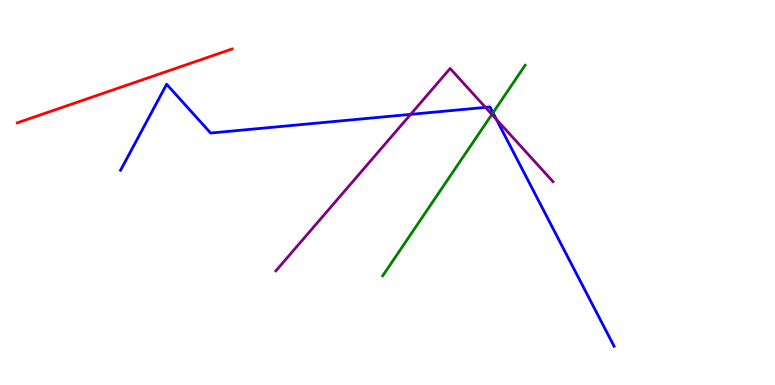[{'lines': ['blue', 'red'], 'intersections': []}, {'lines': ['green', 'red'], 'intersections': []}, {'lines': ['purple', 'red'], 'intersections': []}, {'lines': ['blue', 'green'], 'intersections': [{'x': 6.36, 'y': 7.07}]}, {'lines': ['blue', 'purple'], 'intersections': [{'x': 5.3, 'y': 7.03}, {'x': 6.26, 'y': 7.21}, {'x': 6.41, 'y': 6.9}]}, {'lines': ['green', 'purple'], 'intersections': [{'x': 6.35, 'y': 7.03}]}]